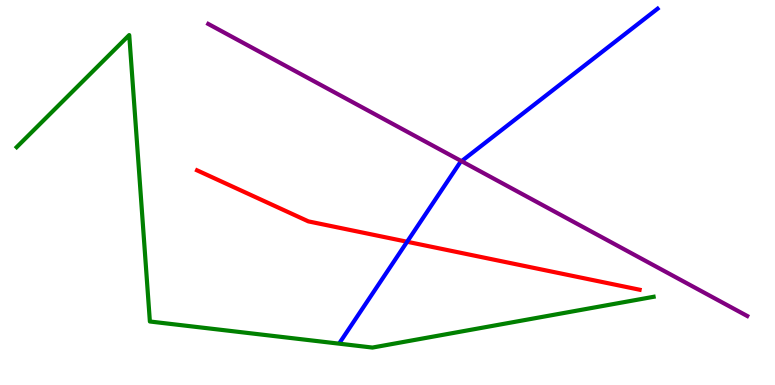[{'lines': ['blue', 'red'], 'intersections': [{'x': 5.25, 'y': 3.72}]}, {'lines': ['green', 'red'], 'intersections': []}, {'lines': ['purple', 'red'], 'intersections': []}, {'lines': ['blue', 'green'], 'intersections': []}, {'lines': ['blue', 'purple'], 'intersections': [{'x': 5.96, 'y': 5.81}]}, {'lines': ['green', 'purple'], 'intersections': []}]